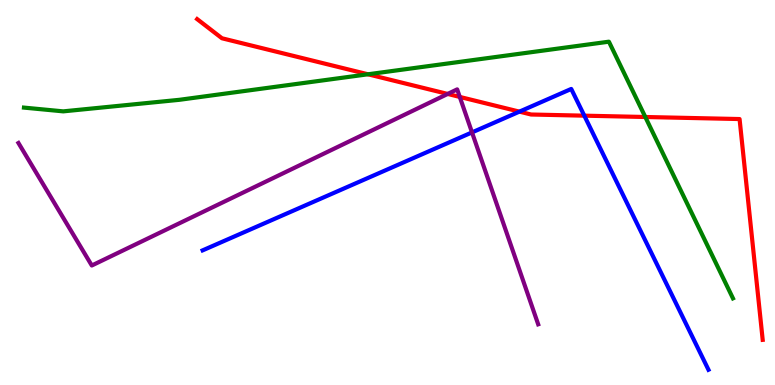[{'lines': ['blue', 'red'], 'intersections': [{'x': 6.7, 'y': 7.1}, {'x': 7.54, 'y': 7.0}]}, {'lines': ['green', 'red'], 'intersections': [{'x': 4.75, 'y': 8.07}, {'x': 8.33, 'y': 6.96}]}, {'lines': ['purple', 'red'], 'intersections': [{'x': 5.78, 'y': 7.56}, {'x': 5.93, 'y': 7.48}]}, {'lines': ['blue', 'green'], 'intersections': []}, {'lines': ['blue', 'purple'], 'intersections': [{'x': 6.09, 'y': 6.56}]}, {'lines': ['green', 'purple'], 'intersections': []}]